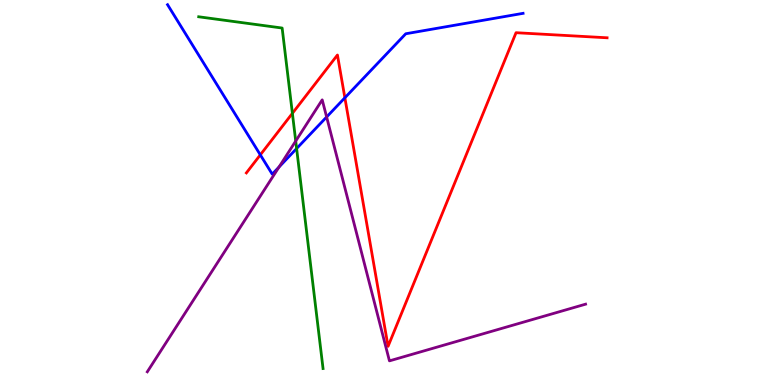[{'lines': ['blue', 'red'], 'intersections': [{'x': 3.36, 'y': 5.98}, {'x': 4.45, 'y': 7.46}]}, {'lines': ['green', 'red'], 'intersections': [{'x': 3.77, 'y': 7.06}]}, {'lines': ['purple', 'red'], 'intersections': []}, {'lines': ['blue', 'green'], 'intersections': [{'x': 3.83, 'y': 6.14}]}, {'lines': ['blue', 'purple'], 'intersections': [{'x': 3.6, 'y': 5.66}, {'x': 4.21, 'y': 6.96}]}, {'lines': ['green', 'purple'], 'intersections': [{'x': 3.82, 'y': 6.34}]}]